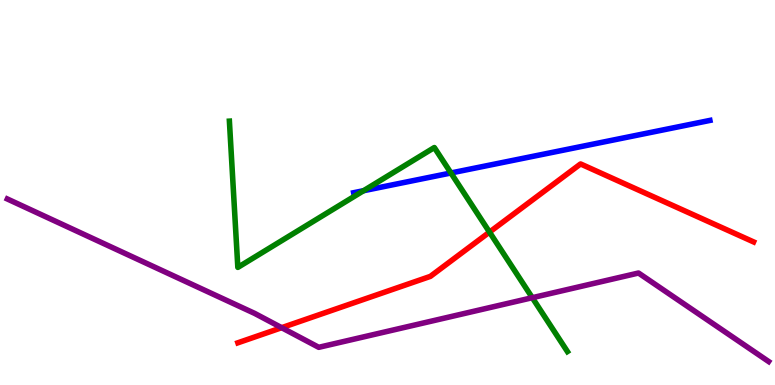[{'lines': ['blue', 'red'], 'intersections': []}, {'lines': ['green', 'red'], 'intersections': [{'x': 6.32, 'y': 3.97}]}, {'lines': ['purple', 'red'], 'intersections': [{'x': 3.63, 'y': 1.49}]}, {'lines': ['blue', 'green'], 'intersections': [{'x': 4.69, 'y': 5.05}, {'x': 5.82, 'y': 5.51}]}, {'lines': ['blue', 'purple'], 'intersections': []}, {'lines': ['green', 'purple'], 'intersections': [{'x': 6.87, 'y': 2.27}]}]